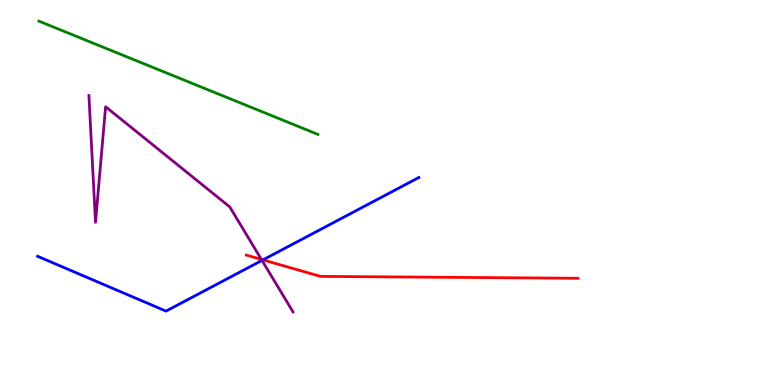[{'lines': ['blue', 'red'], 'intersections': [{'x': 3.39, 'y': 3.25}]}, {'lines': ['green', 'red'], 'intersections': []}, {'lines': ['purple', 'red'], 'intersections': [{'x': 3.37, 'y': 3.26}]}, {'lines': ['blue', 'green'], 'intersections': []}, {'lines': ['blue', 'purple'], 'intersections': [{'x': 3.38, 'y': 3.24}]}, {'lines': ['green', 'purple'], 'intersections': []}]